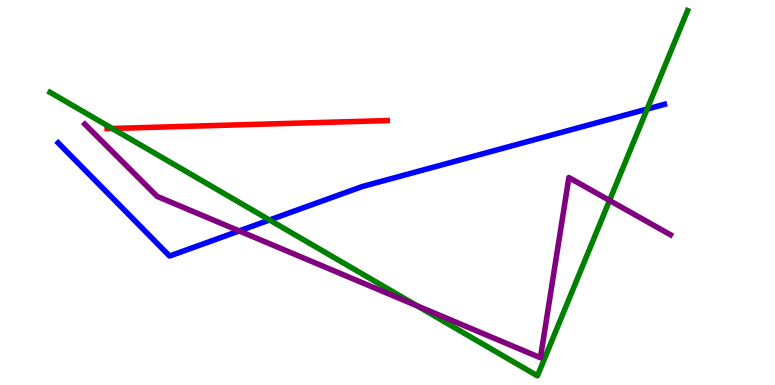[{'lines': ['blue', 'red'], 'intersections': []}, {'lines': ['green', 'red'], 'intersections': [{'x': 1.45, 'y': 6.66}]}, {'lines': ['purple', 'red'], 'intersections': []}, {'lines': ['blue', 'green'], 'intersections': [{'x': 3.48, 'y': 4.29}, {'x': 8.35, 'y': 7.17}]}, {'lines': ['blue', 'purple'], 'intersections': [{'x': 3.09, 'y': 4.0}]}, {'lines': ['green', 'purple'], 'intersections': [{'x': 5.38, 'y': 2.06}, {'x': 7.87, 'y': 4.79}]}]